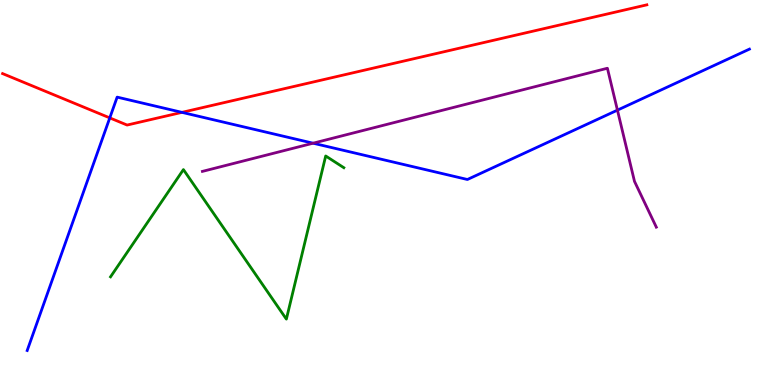[{'lines': ['blue', 'red'], 'intersections': [{'x': 1.42, 'y': 6.94}, {'x': 2.35, 'y': 7.08}]}, {'lines': ['green', 'red'], 'intersections': []}, {'lines': ['purple', 'red'], 'intersections': []}, {'lines': ['blue', 'green'], 'intersections': []}, {'lines': ['blue', 'purple'], 'intersections': [{'x': 4.04, 'y': 6.28}, {'x': 7.97, 'y': 7.14}]}, {'lines': ['green', 'purple'], 'intersections': []}]